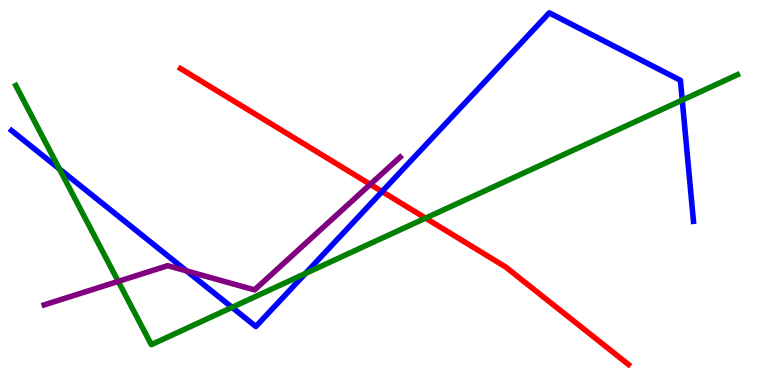[{'lines': ['blue', 'red'], 'intersections': [{'x': 4.93, 'y': 5.02}]}, {'lines': ['green', 'red'], 'intersections': [{'x': 5.49, 'y': 4.33}]}, {'lines': ['purple', 'red'], 'intersections': [{'x': 4.78, 'y': 5.21}]}, {'lines': ['blue', 'green'], 'intersections': [{'x': 0.767, 'y': 5.61}, {'x': 2.99, 'y': 2.02}, {'x': 3.94, 'y': 2.9}, {'x': 8.8, 'y': 7.4}]}, {'lines': ['blue', 'purple'], 'intersections': [{'x': 2.41, 'y': 2.96}]}, {'lines': ['green', 'purple'], 'intersections': [{'x': 1.53, 'y': 2.69}]}]